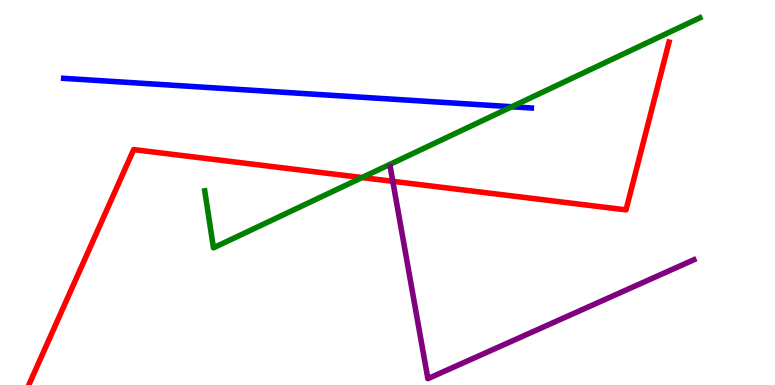[{'lines': ['blue', 'red'], 'intersections': []}, {'lines': ['green', 'red'], 'intersections': [{'x': 4.67, 'y': 5.39}]}, {'lines': ['purple', 'red'], 'intersections': [{'x': 5.07, 'y': 5.29}]}, {'lines': ['blue', 'green'], 'intersections': [{'x': 6.6, 'y': 7.23}]}, {'lines': ['blue', 'purple'], 'intersections': []}, {'lines': ['green', 'purple'], 'intersections': []}]